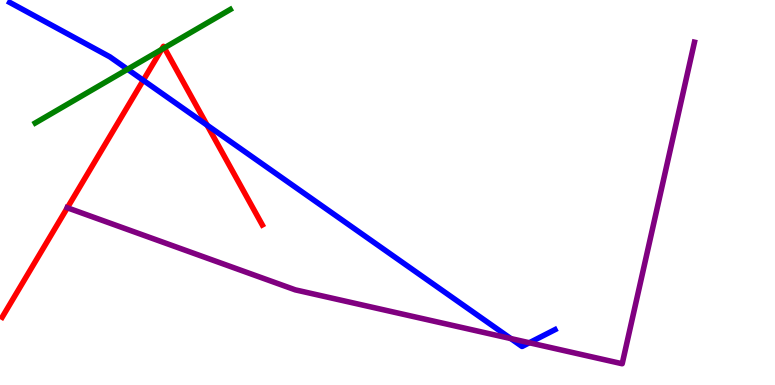[{'lines': ['blue', 'red'], 'intersections': [{'x': 1.85, 'y': 7.91}, {'x': 2.67, 'y': 6.75}]}, {'lines': ['green', 'red'], 'intersections': [{'x': 2.09, 'y': 8.72}, {'x': 2.12, 'y': 8.76}]}, {'lines': ['purple', 'red'], 'intersections': [{'x': 0.869, 'y': 4.6}]}, {'lines': ['blue', 'green'], 'intersections': [{'x': 1.65, 'y': 8.2}]}, {'lines': ['blue', 'purple'], 'intersections': [{'x': 6.59, 'y': 1.21}, {'x': 6.83, 'y': 1.1}]}, {'lines': ['green', 'purple'], 'intersections': []}]